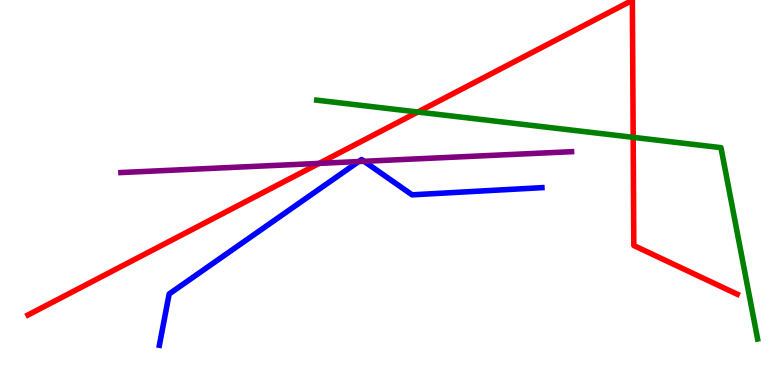[{'lines': ['blue', 'red'], 'intersections': []}, {'lines': ['green', 'red'], 'intersections': [{'x': 5.39, 'y': 7.09}, {'x': 8.17, 'y': 6.43}]}, {'lines': ['purple', 'red'], 'intersections': [{'x': 4.12, 'y': 5.76}]}, {'lines': ['blue', 'green'], 'intersections': []}, {'lines': ['blue', 'purple'], 'intersections': [{'x': 4.63, 'y': 5.8}, {'x': 4.7, 'y': 5.81}]}, {'lines': ['green', 'purple'], 'intersections': []}]